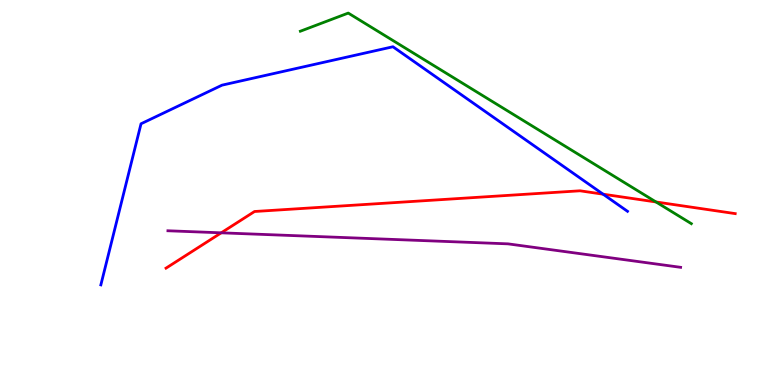[{'lines': ['blue', 'red'], 'intersections': [{'x': 7.78, 'y': 4.96}]}, {'lines': ['green', 'red'], 'intersections': [{'x': 8.46, 'y': 4.75}]}, {'lines': ['purple', 'red'], 'intersections': [{'x': 2.85, 'y': 3.95}]}, {'lines': ['blue', 'green'], 'intersections': []}, {'lines': ['blue', 'purple'], 'intersections': []}, {'lines': ['green', 'purple'], 'intersections': []}]